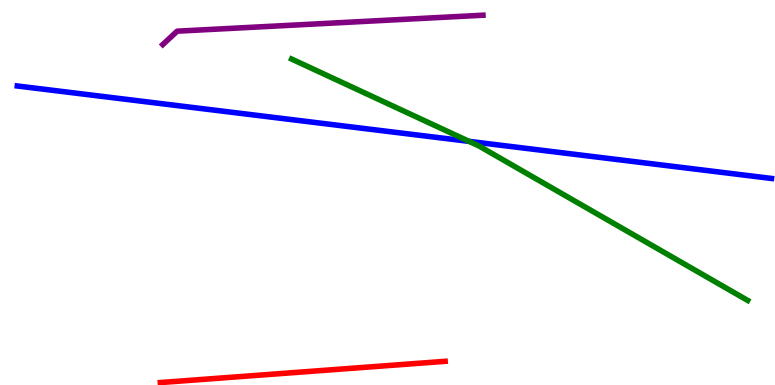[{'lines': ['blue', 'red'], 'intersections': []}, {'lines': ['green', 'red'], 'intersections': []}, {'lines': ['purple', 'red'], 'intersections': []}, {'lines': ['blue', 'green'], 'intersections': [{'x': 6.05, 'y': 6.33}]}, {'lines': ['blue', 'purple'], 'intersections': []}, {'lines': ['green', 'purple'], 'intersections': []}]